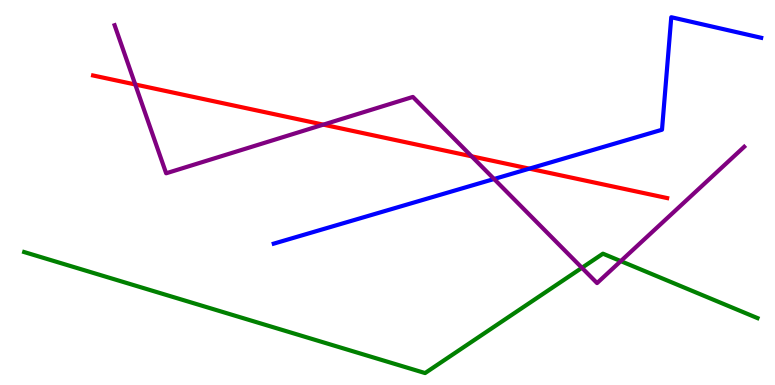[{'lines': ['blue', 'red'], 'intersections': [{'x': 6.83, 'y': 5.62}]}, {'lines': ['green', 'red'], 'intersections': []}, {'lines': ['purple', 'red'], 'intersections': [{'x': 1.75, 'y': 7.81}, {'x': 4.17, 'y': 6.76}, {'x': 6.09, 'y': 5.94}]}, {'lines': ['blue', 'green'], 'intersections': []}, {'lines': ['blue', 'purple'], 'intersections': [{'x': 6.38, 'y': 5.35}]}, {'lines': ['green', 'purple'], 'intersections': [{'x': 7.51, 'y': 3.04}, {'x': 8.01, 'y': 3.22}]}]